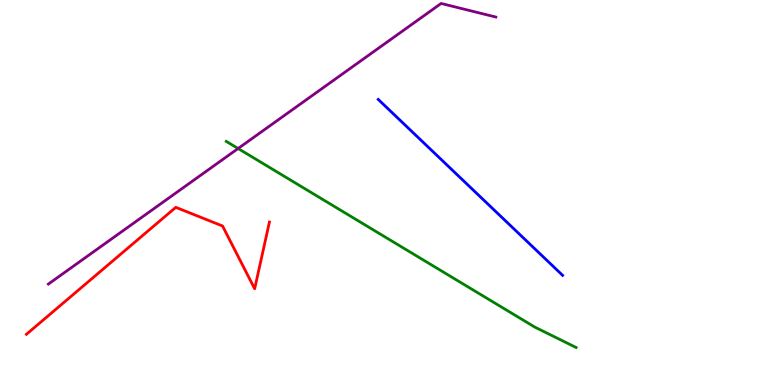[{'lines': ['blue', 'red'], 'intersections': []}, {'lines': ['green', 'red'], 'intersections': []}, {'lines': ['purple', 'red'], 'intersections': []}, {'lines': ['blue', 'green'], 'intersections': []}, {'lines': ['blue', 'purple'], 'intersections': []}, {'lines': ['green', 'purple'], 'intersections': [{'x': 3.07, 'y': 6.14}]}]